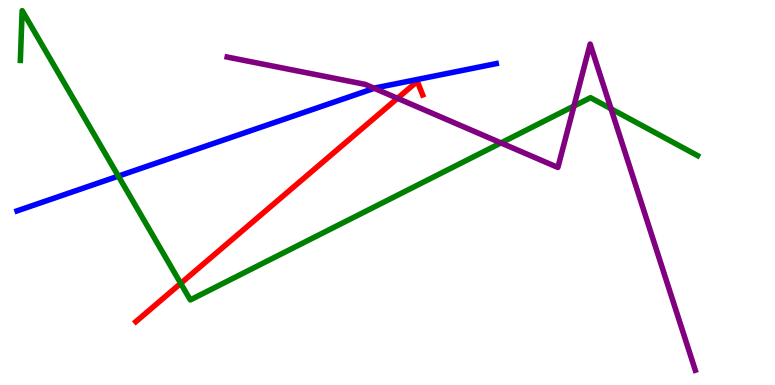[{'lines': ['blue', 'red'], 'intersections': []}, {'lines': ['green', 'red'], 'intersections': [{'x': 2.33, 'y': 2.64}]}, {'lines': ['purple', 'red'], 'intersections': [{'x': 5.13, 'y': 7.45}]}, {'lines': ['blue', 'green'], 'intersections': [{'x': 1.53, 'y': 5.43}]}, {'lines': ['blue', 'purple'], 'intersections': [{'x': 4.83, 'y': 7.71}]}, {'lines': ['green', 'purple'], 'intersections': [{'x': 6.46, 'y': 6.29}, {'x': 7.41, 'y': 7.25}, {'x': 7.88, 'y': 7.17}]}]